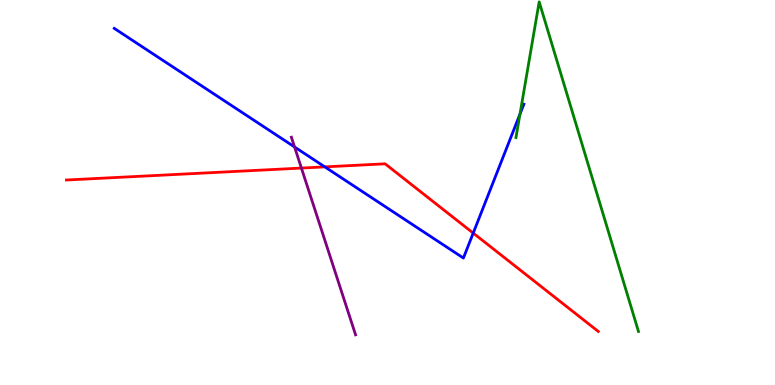[{'lines': ['blue', 'red'], 'intersections': [{'x': 4.19, 'y': 5.67}, {'x': 6.11, 'y': 3.95}]}, {'lines': ['green', 'red'], 'intersections': []}, {'lines': ['purple', 'red'], 'intersections': [{'x': 3.89, 'y': 5.63}]}, {'lines': ['blue', 'green'], 'intersections': [{'x': 6.71, 'y': 7.04}]}, {'lines': ['blue', 'purple'], 'intersections': [{'x': 3.8, 'y': 6.18}]}, {'lines': ['green', 'purple'], 'intersections': []}]